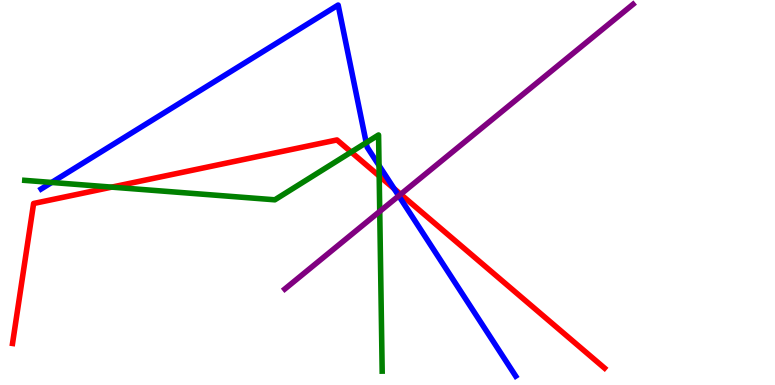[{'lines': ['blue', 'red'], 'intersections': [{'x': 5.08, 'y': 5.1}]}, {'lines': ['green', 'red'], 'intersections': [{'x': 1.44, 'y': 5.14}, {'x': 4.53, 'y': 6.05}, {'x': 4.89, 'y': 5.43}]}, {'lines': ['purple', 'red'], 'intersections': [{'x': 5.17, 'y': 4.95}]}, {'lines': ['blue', 'green'], 'intersections': [{'x': 0.667, 'y': 5.26}, {'x': 4.73, 'y': 6.29}, {'x': 4.89, 'y': 5.7}]}, {'lines': ['blue', 'purple'], 'intersections': [{'x': 5.15, 'y': 4.91}]}, {'lines': ['green', 'purple'], 'intersections': [{'x': 4.9, 'y': 4.51}]}]